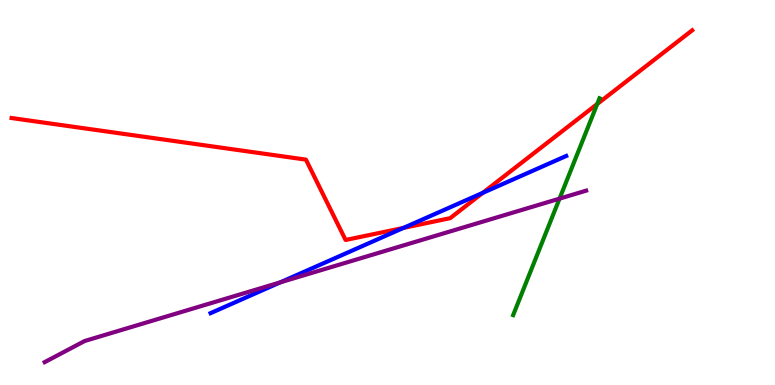[{'lines': ['blue', 'red'], 'intersections': [{'x': 5.21, 'y': 4.08}, {'x': 6.23, 'y': 4.99}]}, {'lines': ['green', 'red'], 'intersections': [{'x': 7.71, 'y': 7.3}]}, {'lines': ['purple', 'red'], 'intersections': []}, {'lines': ['blue', 'green'], 'intersections': []}, {'lines': ['blue', 'purple'], 'intersections': [{'x': 3.62, 'y': 2.67}]}, {'lines': ['green', 'purple'], 'intersections': [{'x': 7.22, 'y': 4.84}]}]